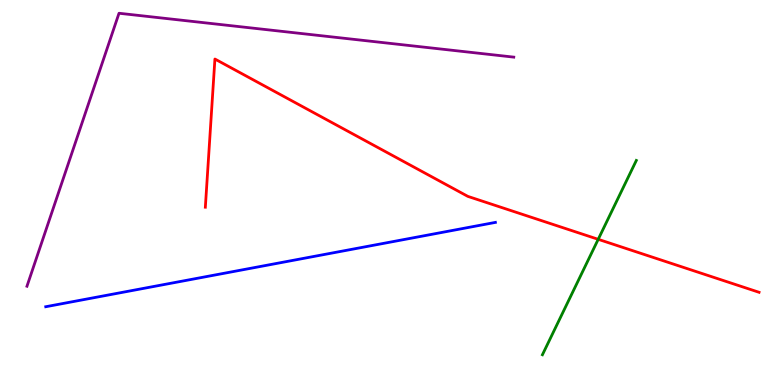[{'lines': ['blue', 'red'], 'intersections': []}, {'lines': ['green', 'red'], 'intersections': [{'x': 7.72, 'y': 3.78}]}, {'lines': ['purple', 'red'], 'intersections': []}, {'lines': ['blue', 'green'], 'intersections': []}, {'lines': ['blue', 'purple'], 'intersections': []}, {'lines': ['green', 'purple'], 'intersections': []}]